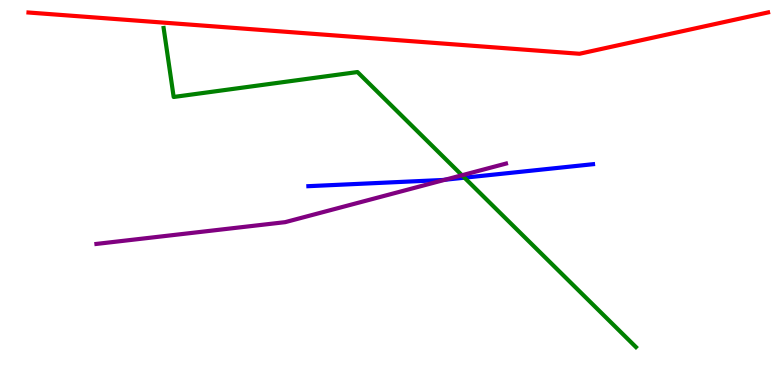[{'lines': ['blue', 'red'], 'intersections': []}, {'lines': ['green', 'red'], 'intersections': []}, {'lines': ['purple', 'red'], 'intersections': []}, {'lines': ['blue', 'green'], 'intersections': [{'x': 5.99, 'y': 5.38}]}, {'lines': ['blue', 'purple'], 'intersections': [{'x': 5.74, 'y': 5.33}]}, {'lines': ['green', 'purple'], 'intersections': [{'x': 5.96, 'y': 5.45}]}]